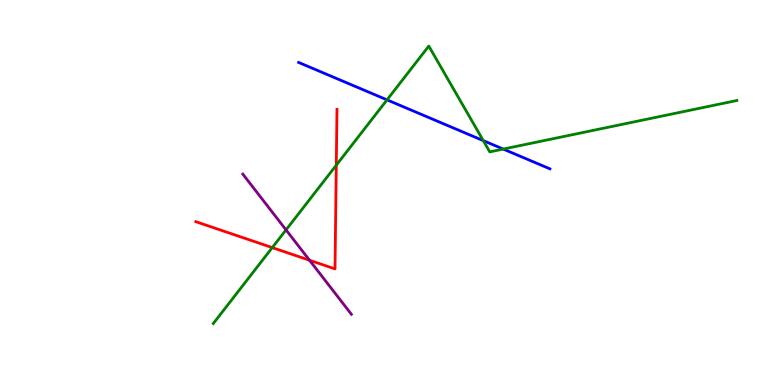[{'lines': ['blue', 'red'], 'intersections': []}, {'lines': ['green', 'red'], 'intersections': [{'x': 3.51, 'y': 3.57}, {'x': 4.34, 'y': 5.71}]}, {'lines': ['purple', 'red'], 'intersections': [{'x': 3.99, 'y': 3.24}]}, {'lines': ['blue', 'green'], 'intersections': [{'x': 4.99, 'y': 7.41}, {'x': 6.24, 'y': 6.35}, {'x': 6.49, 'y': 6.13}]}, {'lines': ['blue', 'purple'], 'intersections': []}, {'lines': ['green', 'purple'], 'intersections': [{'x': 3.69, 'y': 4.03}]}]